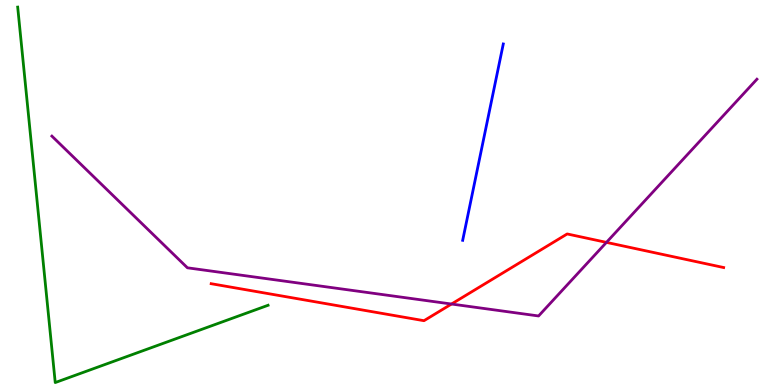[{'lines': ['blue', 'red'], 'intersections': []}, {'lines': ['green', 'red'], 'intersections': []}, {'lines': ['purple', 'red'], 'intersections': [{'x': 5.83, 'y': 2.1}, {'x': 7.83, 'y': 3.7}]}, {'lines': ['blue', 'green'], 'intersections': []}, {'lines': ['blue', 'purple'], 'intersections': []}, {'lines': ['green', 'purple'], 'intersections': []}]